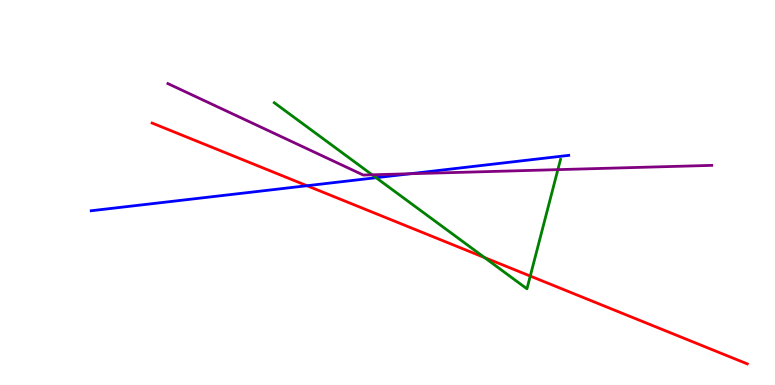[{'lines': ['blue', 'red'], 'intersections': [{'x': 3.96, 'y': 5.18}]}, {'lines': ['green', 'red'], 'intersections': [{'x': 6.25, 'y': 3.31}, {'x': 6.84, 'y': 2.83}]}, {'lines': ['purple', 'red'], 'intersections': []}, {'lines': ['blue', 'green'], 'intersections': [{'x': 4.85, 'y': 5.38}]}, {'lines': ['blue', 'purple'], 'intersections': [{'x': 5.29, 'y': 5.49}]}, {'lines': ['green', 'purple'], 'intersections': [{'x': 4.8, 'y': 5.46}, {'x': 7.2, 'y': 5.59}]}]